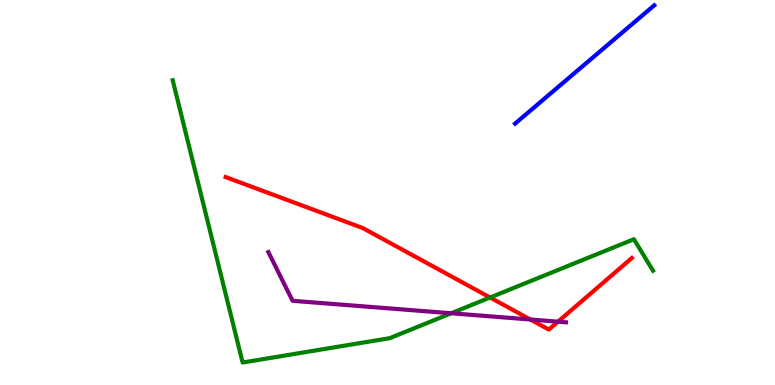[{'lines': ['blue', 'red'], 'intersections': []}, {'lines': ['green', 'red'], 'intersections': [{'x': 6.32, 'y': 2.27}]}, {'lines': ['purple', 'red'], 'intersections': [{'x': 6.84, 'y': 1.7}, {'x': 7.2, 'y': 1.64}]}, {'lines': ['blue', 'green'], 'intersections': []}, {'lines': ['blue', 'purple'], 'intersections': []}, {'lines': ['green', 'purple'], 'intersections': [{'x': 5.82, 'y': 1.86}]}]